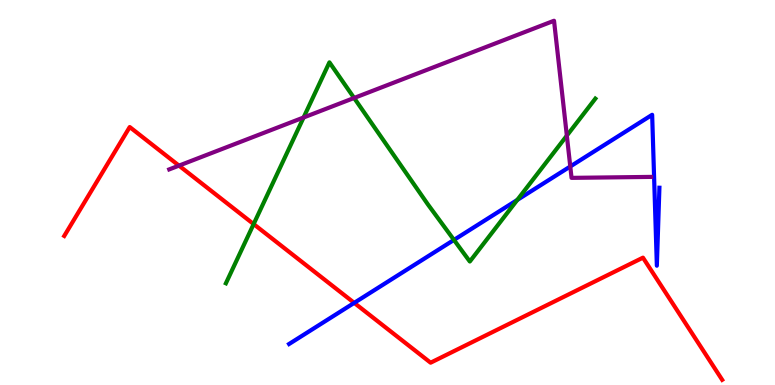[{'lines': ['blue', 'red'], 'intersections': [{'x': 4.57, 'y': 2.13}]}, {'lines': ['green', 'red'], 'intersections': [{'x': 3.27, 'y': 4.18}]}, {'lines': ['purple', 'red'], 'intersections': [{'x': 2.31, 'y': 5.7}]}, {'lines': ['blue', 'green'], 'intersections': [{'x': 5.86, 'y': 3.77}, {'x': 6.67, 'y': 4.81}]}, {'lines': ['blue', 'purple'], 'intersections': [{'x': 7.36, 'y': 5.68}]}, {'lines': ['green', 'purple'], 'intersections': [{'x': 3.92, 'y': 6.95}, {'x': 4.57, 'y': 7.46}, {'x': 7.31, 'y': 6.48}]}]